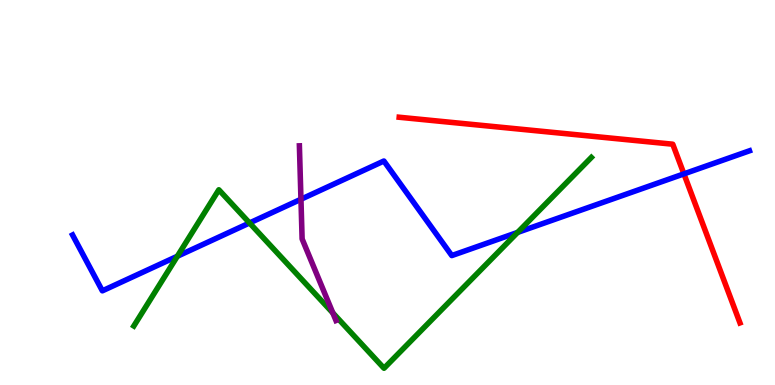[{'lines': ['blue', 'red'], 'intersections': [{'x': 8.82, 'y': 5.48}]}, {'lines': ['green', 'red'], 'intersections': []}, {'lines': ['purple', 'red'], 'intersections': []}, {'lines': ['blue', 'green'], 'intersections': [{'x': 2.29, 'y': 3.34}, {'x': 3.22, 'y': 4.21}, {'x': 6.68, 'y': 3.96}]}, {'lines': ['blue', 'purple'], 'intersections': [{'x': 3.88, 'y': 4.82}]}, {'lines': ['green', 'purple'], 'intersections': [{'x': 4.29, 'y': 1.87}]}]